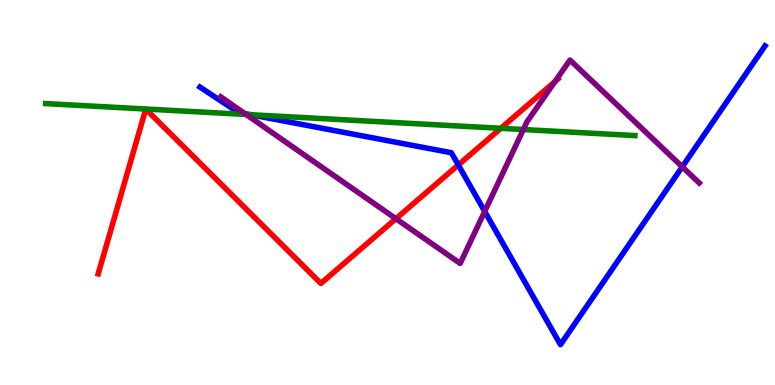[{'lines': ['blue', 'red'], 'intersections': [{'x': 5.91, 'y': 5.72}]}, {'lines': ['green', 'red'], 'intersections': [{'x': 6.46, 'y': 6.67}]}, {'lines': ['purple', 'red'], 'intersections': [{'x': 5.11, 'y': 4.32}, {'x': 7.16, 'y': 7.88}]}, {'lines': ['blue', 'green'], 'intersections': [{'x': 3.23, 'y': 7.02}]}, {'lines': ['blue', 'purple'], 'intersections': [{'x': 3.16, 'y': 7.05}, {'x': 6.25, 'y': 4.51}, {'x': 8.8, 'y': 5.67}]}, {'lines': ['green', 'purple'], 'intersections': [{'x': 3.18, 'y': 7.03}, {'x': 6.75, 'y': 6.64}]}]